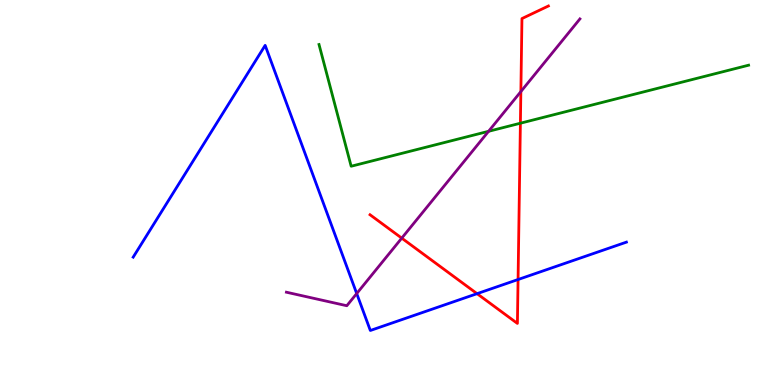[{'lines': ['blue', 'red'], 'intersections': [{'x': 6.16, 'y': 2.37}, {'x': 6.68, 'y': 2.74}]}, {'lines': ['green', 'red'], 'intersections': [{'x': 6.71, 'y': 6.8}]}, {'lines': ['purple', 'red'], 'intersections': [{'x': 5.18, 'y': 3.81}, {'x': 6.72, 'y': 7.62}]}, {'lines': ['blue', 'green'], 'intersections': []}, {'lines': ['blue', 'purple'], 'intersections': [{'x': 4.6, 'y': 2.38}]}, {'lines': ['green', 'purple'], 'intersections': [{'x': 6.3, 'y': 6.59}]}]